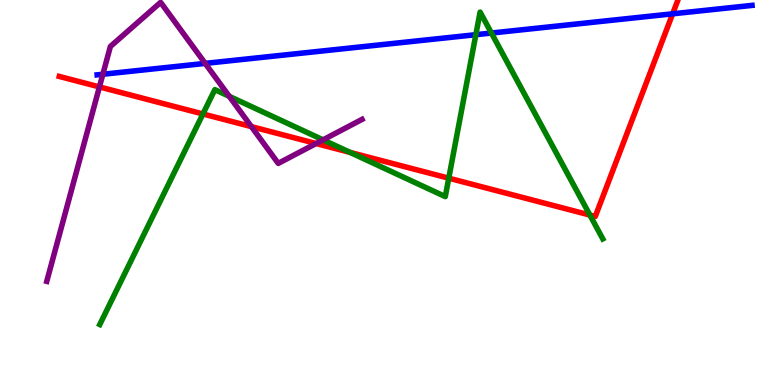[{'lines': ['blue', 'red'], 'intersections': [{'x': 8.68, 'y': 9.64}]}, {'lines': ['green', 'red'], 'intersections': [{'x': 2.62, 'y': 7.04}, {'x': 4.52, 'y': 6.04}, {'x': 5.79, 'y': 5.37}, {'x': 7.61, 'y': 4.41}]}, {'lines': ['purple', 'red'], 'intersections': [{'x': 1.28, 'y': 7.74}, {'x': 3.24, 'y': 6.71}, {'x': 4.08, 'y': 6.27}]}, {'lines': ['blue', 'green'], 'intersections': [{'x': 6.14, 'y': 9.1}, {'x': 6.34, 'y': 9.14}]}, {'lines': ['blue', 'purple'], 'intersections': [{'x': 1.33, 'y': 8.07}, {'x': 2.65, 'y': 8.35}]}, {'lines': ['green', 'purple'], 'intersections': [{'x': 2.96, 'y': 7.5}, {'x': 4.17, 'y': 6.37}]}]